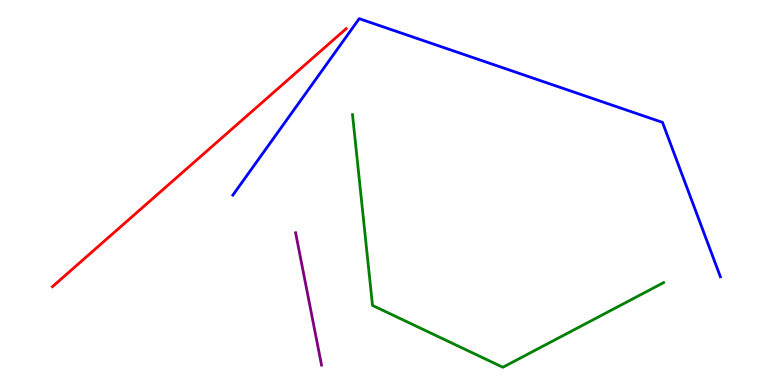[{'lines': ['blue', 'red'], 'intersections': []}, {'lines': ['green', 'red'], 'intersections': []}, {'lines': ['purple', 'red'], 'intersections': []}, {'lines': ['blue', 'green'], 'intersections': []}, {'lines': ['blue', 'purple'], 'intersections': []}, {'lines': ['green', 'purple'], 'intersections': []}]